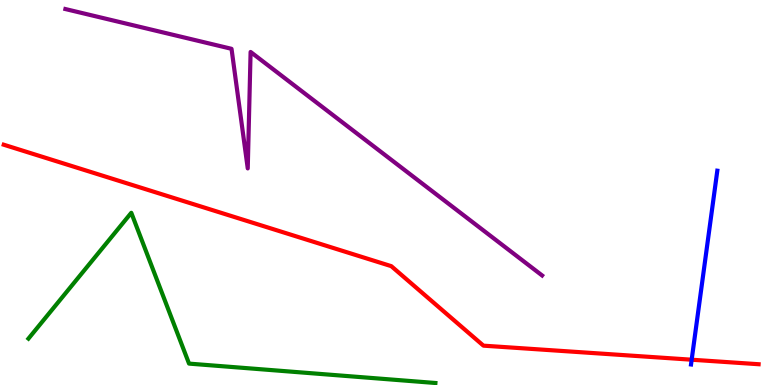[{'lines': ['blue', 'red'], 'intersections': [{'x': 8.92, 'y': 0.657}]}, {'lines': ['green', 'red'], 'intersections': []}, {'lines': ['purple', 'red'], 'intersections': []}, {'lines': ['blue', 'green'], 'intersections': []}, {'lines': ['blue', 'purple'], 'intersections': []}, {'lines': ['green', 'purple'], 'intersections': []}]